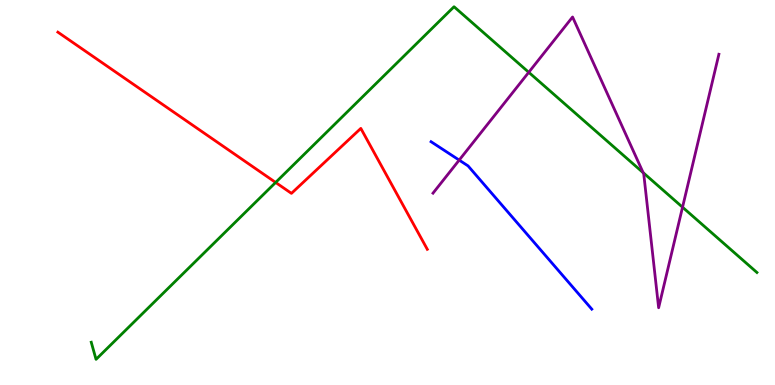[{'lines': ['blue', 'red'], 'intersections': []}, {'lines': ['green', 'red'], 'intersections': [{'x': 3.56, 'y': 5.26}]}, {'lines': ['purple', 'red'], 'intersections': []}, {'lines': ['blue', 'green'], 'intersections': []}, {'lines': ['blue', 'purple'], 'intersections': [{'x': 5.93, 'y': 5.84}]}, {'lines': ['green', 'purple'], 'intersections': [{'x': 6.82, 'y': 8.12}, {'x': 8.3, 'y': 5.52}, {'x': 8.81, 'y': 4.62}]}]